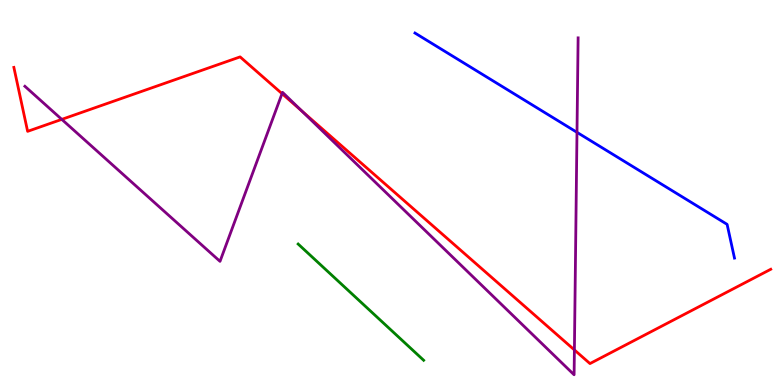[{'lines': ['blue', 'red'], 'intersections': []}, {'lines': ['green', 'red'], 'intersections': []}, {'lines': ['purple', 'red'], 'intersections': [{'x': 0.797, 'y': 6.9}, {'x': 3.64, 'y': 7.57}, {'x': 3.89, 'y': 7.12}, {'x': 7.41, 'y': 0.911}]}, {'lines': ['blue', 'green'], 'intersections': []}, {'lines': ['blue', 'purple'], 'intersections': [{'x': 7.45, 'y': 6.56}]}, {'lines': ['green', 'purple'], 'intersections': []}]